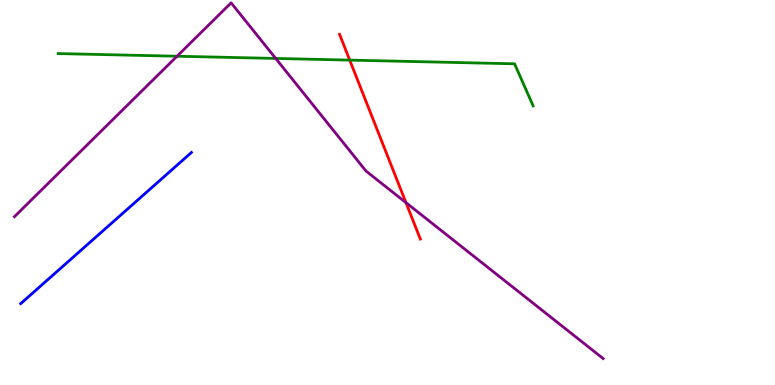[{'lines': ['blue', 'red'], 'intersections': []}, {'lines': ['green', 'red'], 'intersections': [{'x': 4.51, 'y': 8.44}]}, {'lines': ['purple', 'red'], 'intersections': [{'x': 5.24, 'y': 4.74}]}, {'lines': ['blue', 'green'], 'intersections': []}, {'lines': ['blue', 'purple'], 'intersections': []}, {'lines': ['green', 'purple'], 'intersections': [{'x': 2.28, 'y': 8.54}, {'x': 3.56, 'y': 8.48}]}]